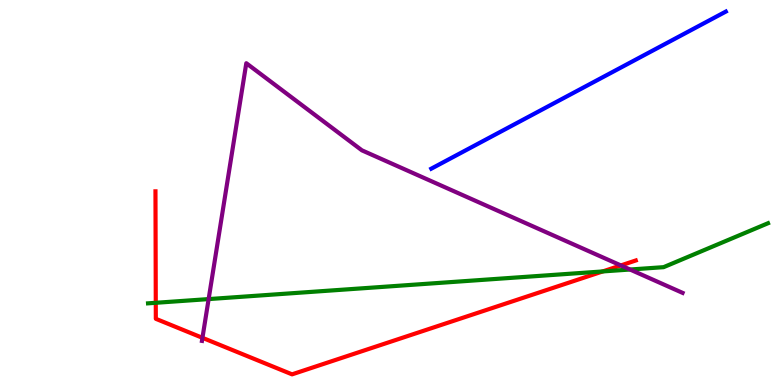[{'lines': ['blue', 'red'], 'intersections': []}, {'lines': ['green', 'red'], 'intersections': [{'x': 2.01, 'y': 2.14}, {'x': 7.78, 'y': 2.95}]}, {'lines': ['purple', 'red'], 'intersections': [{'x': 2.61, 'y': 1.23}, {'x': 8.01, 'y': 3.11}]}, {'lines': ['blue', 'green'], 'intersections': []}, {'lines': ['blue', 'purple'], 'intersections': []}, {'lines': ['green', 'purple'], 'intersections': [{'x': 2.69, 'y': 2.23}, {'x': 8.13, 'y': 3.0}]}]